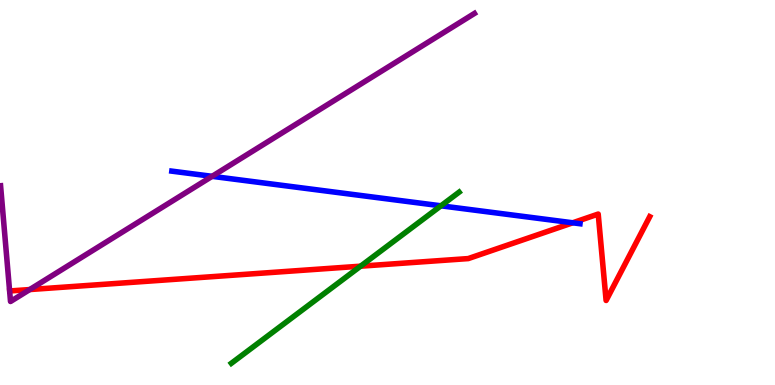[{'lines': ['blue', 'red'], 'intersections': [{'x': 7.39, 'y': 4.21}]}, {'lines': ['green', 'red'], 'intersections': [{'x': 4.65, 'y': 3.09}]}, {'lines': ['purple', 'red'], 'intersections': [{'x': 0.384, 'y': 2.48}]}, {'lines': ['blue', 'green'], 'intersections': [{'x': 5.69, 'y': 4.65}]}, {'lines': ['blue', 'purple'], 'intersections': [{'x': 2.74, 'y': 5.42}]}, {'lines': ['green', 'purple'], 'intersections': []}]